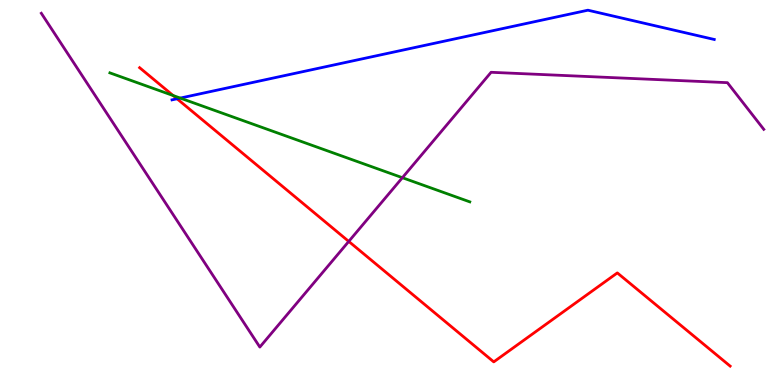[{'lines': ['blue', 'red'], 'intersections': [{'x': 2.28, 'y': 7.43}]}, {'lines': ['green', 'red'], 'intersections': [{'x': 2.23, 'y': 7.52}]}, {'lines': ['purple', 'red'], 'intersections': [{'x': 4.5, 'y': 3.73}]}, {'lines': ['blue', 'green'], 'intersections': [{'x': 2.33, 'y': 7.45}]}, {'lines': ['blue', 'purple'], 'intersections': []}, {'lines': ['green', 'purple'], 'intersections': [{'x': 5.19, 'y': 5.38}]}]